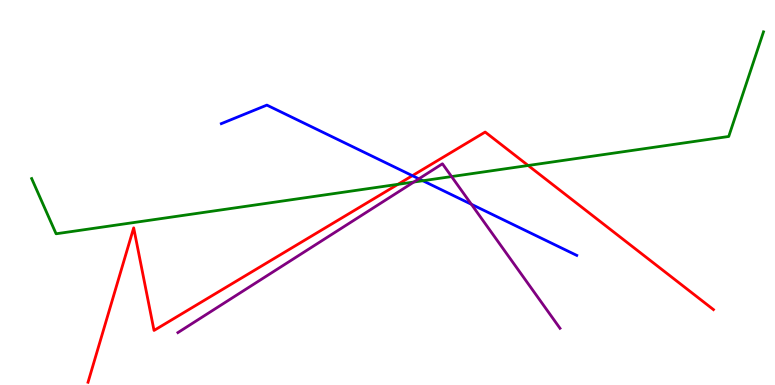[{'lines': ['blue', 'red'], 'intersections': [{'x': 5.32, 'y': 5.44}]}, {'lines': ['green', 'red'], 'intersections': [{'x': 5.13, 'y': 5.21}, {'x': 6.81, 'y': 5.7}]}, {'lines': ['purple', 'red'], 'intersections': []}, {'lines': ['blue', 'green'], 'intersections': [{'x': 5.46, 'y': 5.31}]}, {'lines': ['blue', 'purple'], 'intersections': [{'x': 5.4, 'y': 5.36}, {'x': 6.08, 'y': 4.69}]}, {'lines': ['green', 'purple'], 'intersections': [{'x': 5.34, 'y': 5.27}, {'x': 5.83, 'y': 5.41}]}]